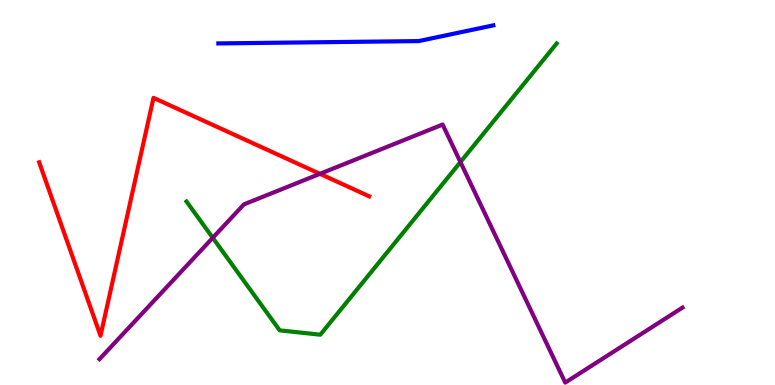[{'lines': ['blue', 'red'], 'intersections': []}, {'lines': ['green', 'red'], 'intersections': []}, {'lines': ['purple', 'red'], 'intersections': [{'x': 4.13, 'y': 5.48}]}, {'lines': ['blue', 'green'], 'intersections': []}, {'lines': ['blue', 'purple'], 'intersections': []}, {'lines': ['green', 'purple'], 'intersections': [{'x': 2.75, 'y': 3.82}, {'x': 5.94, 'y': 5.79}]}]